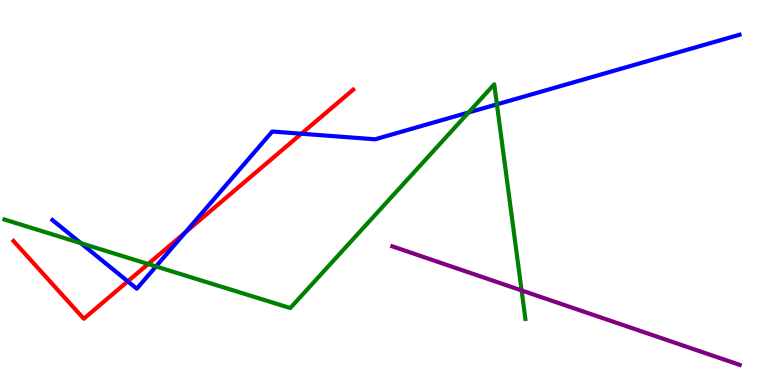[{'lines': ['blue', 'red'], 'intersections': [{'x': 1.65, 'y': 2.69}, {'x': 2.39, 'y': 3.96}, {'x': 3.89, 'y': 6.53}]}, {'lines': ['green', 'red'], 'intersections': [{'x': 1.91, 'y': 3.14}]}, {'lines': ['purple', 'red'], 'intersections': []}, {'lines': ['blue', 'green'], 'intersections': [{'x': 1.04, 'y': 3.68}, {'x': 2.01, 'y': 3.08}, {'x': 6.05, 'y': 7.08}, {'x': 6.41, 'y': 7.29}]}, {'lines': ['blue', 'purple'], 'intersections': []}, {'lines': ['green', 'purple'], 'intersections': [{'x': 6.73, 'y': 2.46}]}]